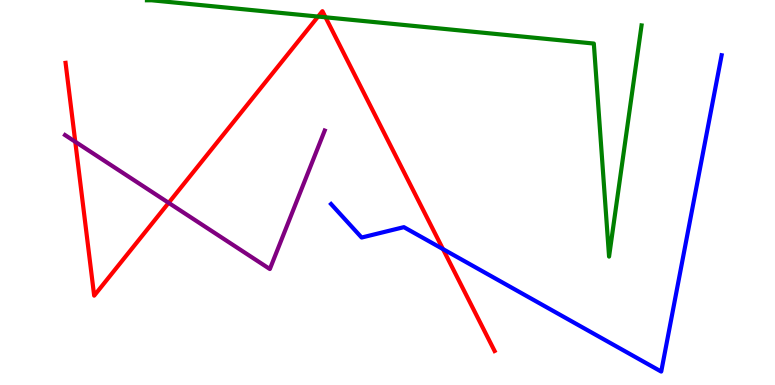[{'lines': ['blue', 'red'], 'intersections': [{'x': 5.72, 'y': 3.53}]}, {'lines': ['green', 'red'], 'intersections': [{'x': 4.1, 'y': 9.57}, {'x': 4.2, 'y': 9.55}]}, {'lines': ['purple', 'red'], 'intersections': [{'x': 0.971, 'y': 6.32}, {'x': 2.18, 'y': 4.73}]}, {'lines': ['blue', 'green'], 'intersections': []}, {'lines': ['blue', 'purple'], 'intersections': []}, {'lines': ['green', 'purple'], 'intersections': []}]